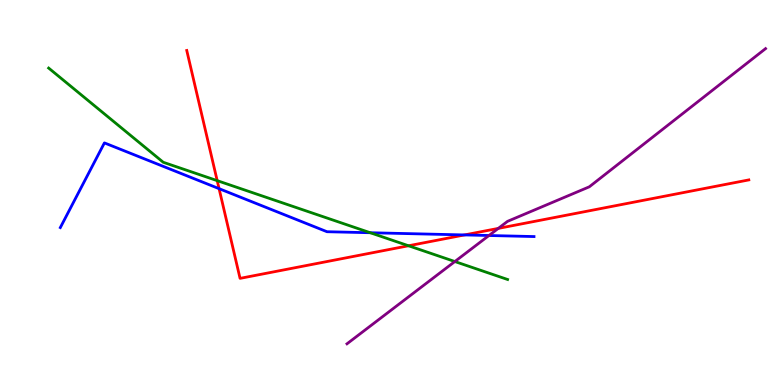[{'lines': ['blue', 'red'], 'intersections': [{'x': 2.83, 'y': 5.1}, {'x': 5.99, 'y': 3.9}]}, {'lines': ['green', 'red'], 'intersections': [{'x': 2.8, 'y': 5.31}, {'x': 5.27, 'y': 3.62}]}, {'lines': ['purple', 'red'], 'intersections': [{'x': 6.43, 'y': 4.07}]}, {'lines': ['blue', 'green'], 'intersections': [{'x': 4.78, 'y': 3.95}]}, {'lines': ['blue', 'purple'], 'intersections': [{'x': 6.31, 'y': 3.88}]}, {'lines': ['green', 'purple'], 'intersections': [{'x': 5.87, 'y': 3.21}]}]